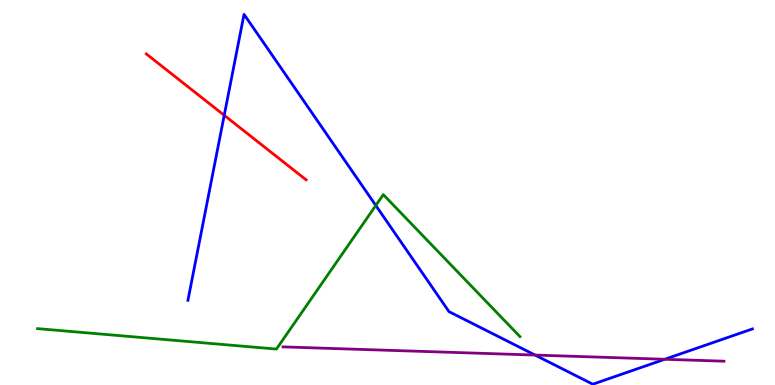[{'lines': ['blue', 'red'], 'intersections': [{'x': 2.89, 'y': 7.0}]}, {'lines': ['green', 'red'], 'intersections': []}, {'lines': ['purple', 'red'], 'intersections': []}, {'lines': ['blue', 'green'], 'intersections': [{'x': 4.85, 'y': 4.66}]}, {'lines': ['blue', 'purple'], 'intersections': [{'x': 6.9, 'y': 0.778}, {'x': 8.58, 'y': 0.668}]}, {'lines': ['green', 'purple'], 'intersections': []}]